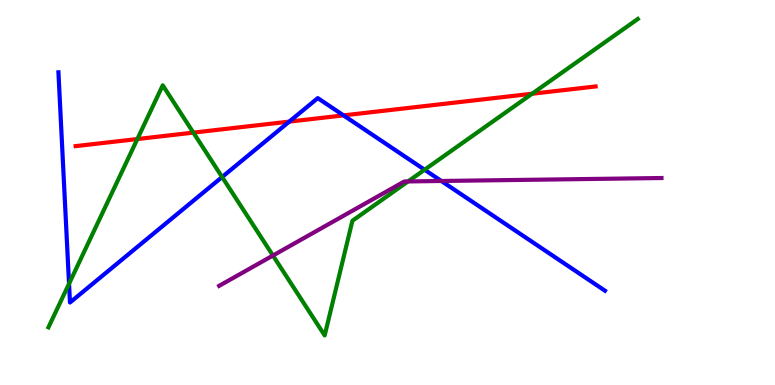[{'lines': ['blue', 'red'], 'intersections': [{'x': 3.73, 'y': 6.84}, {'x': 4.43, 'y': 7.0}]}, {'lines': ['green', 'red'], 'intersections': [{'x': 1.77, 'y': 6.39}, {'x': 2.49, 'y': 6.56}, {'x': 6.87, 'y': 7.56}]}, {'lines': ['purple', 'red'], 'intersections': []}, {'lines': ['blue', 'green'], 'intersections': [{'x': 0.891, 'y': 2.63}, {'x': 2.87, 'y': 5.4}, {'x': 5.48, 'y': 5.59}]}, {'lines': ['blue', 'purple'], 'intersections': [{'x': 5.69, 'y': 5.3}]}, {'lines': ['green', 'purple'], 'intersections': [{'x': 3.52, 'y': 3.36}, {'x': 5.27, 'y': 5.29}]}]